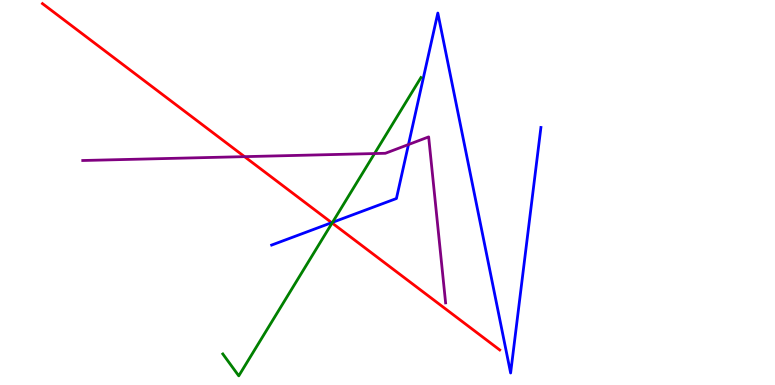[{'lines': ['blue', 'red'], 'intersections': [{'x': 4.28, 'y': 4.22}]}, {'lines': ['green', 'red'], 'intersections': [{'x': 4.29, 'y': 4.21}]}, {'lines': ['purple', 'red'], 'intersections': [{'x': 3.16, 'y': 5.93}]}, {'lines': ['blue', 'green'], 'intersections': [{'x': 4.29, 'y': 4.22}]}, {'lines': ['blue', 'purple'], 'intersections': [{'x': 5.27, 'y': 6.25}]}, {'lines': ['green', 'purple'], 'intersections': [{'x': 4.83, 'y': 6.01}]}]